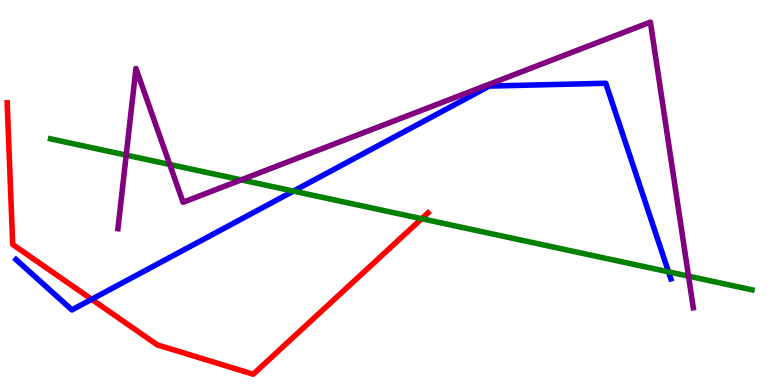[{'lines': ['blue', 'red'], 'intersections': [{'x': 1.18, 'y': 2.23}]}, {'lines': ['green', 'red'], 'intersections': [{'x': 5.44, 'y': 4.32}]}, {'lines': ['purple', 'red'], 'intersections': []}, {'lines': ['blue', 'green'], 'intersections': [{'x': 3.79, 'y': 5.04}, {'x': 8.63, 'y': 2.94}]}, {'lines': ['blue', 'purple'], 'intersections': []}, {'lines': ['green', 'purple'], 'intersections': [{'x': 1.63, 'y': 5.97}, {'x': 2.19, 'y': 5.73}, {'x': 3.11, 'y': 5.33}, {'x': 8.88, 'y': 2.83}]}]